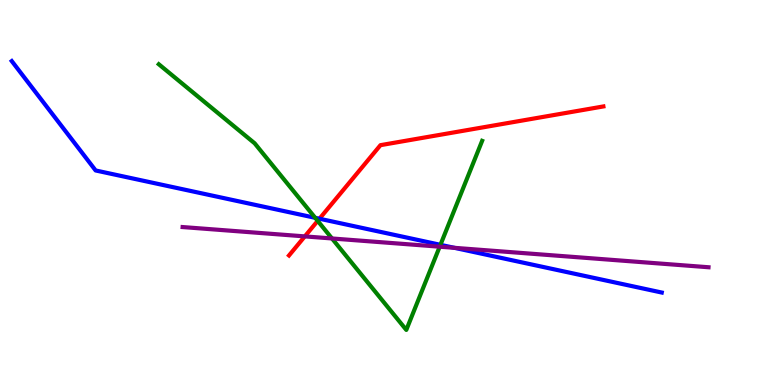[{'lines': ['blue', 'red'], 'intersections': [{'x': 4.12, 'y': 4.32}]}, {'lines': ['green', 'red'], 'intersections': [{'x': 4.1, 'y': 4.26}]}, {'lines': ['purple', 'red'], 'intersections': [{'x': 3.93, 'y': 3.86}]}, {'lines': ['blue', 'green'], 'intersections': [{'x': 4.07, 'y': 4.34}, {'x': 5.68, 'y': 3.64}]}, {'lines': ['blue', 'purple'], 'intersections': [{'x': 5.86, 'y': 3.56}]}, {'lines': ['green', 'purple'], 'intersections': [{'x': 4.28, 'y': 3.81}, {'x': 5.67, 'y': 3.59}]}]